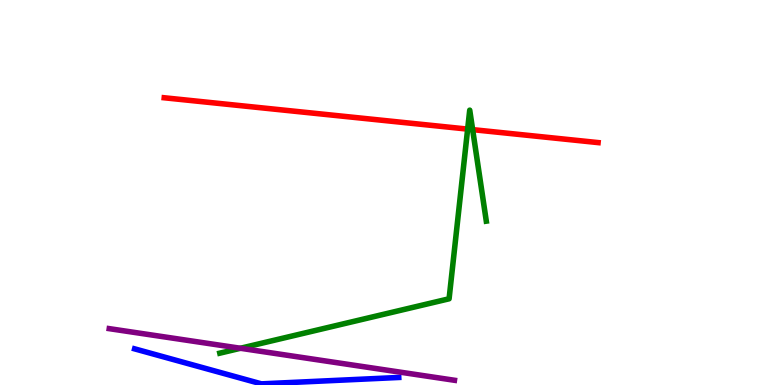[{'lines': ['blue', 'red'], 'intersections': []}, {'lines': ['green', 'red'], 'intersections': [{'x': 6.03, 'y': 6.65}, {'x': 6.1, 'y': 6.63}]}, {'lines': ['purple', 'red'], 'intersections': []}, {'lines': ['blue', 'green'], 'intersections': []}, {'lines': ['blue', 'purple'], 'intersections': []}, {'lines': ['green', 'purple'], 'intersections': [{'x': 3.1, 'y': 0.954}]}]